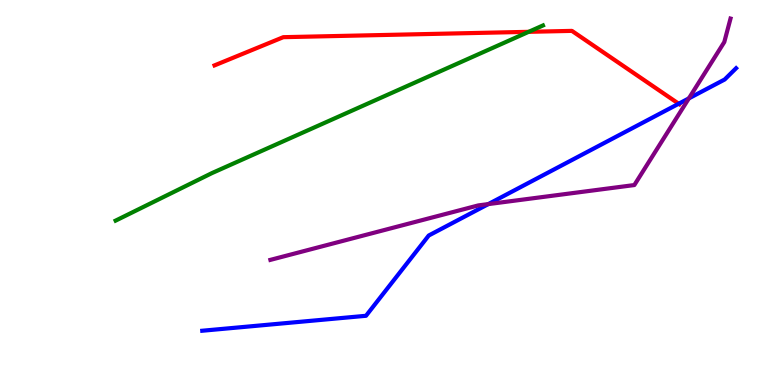[{'lines': ['blue', 'red'], 'intersections': [{'x': 8.76, 'y': 7.31}]}, {'lines': ['green', 'red'], 'intersections': [{'x': 6.82, 'y': 9.17}]}, {'lines': ['purple', 'red'], 'intersections': []}, {'lines': ['blue', 'green'], 'intersections': []}, {'lines': ['blue', 'purple'], 'intersections': [{'x': 6.3, 'y': 4.7}, {'x': 8.89, 'y': 7.44}]}, {'lines': ['green', 'purple'], 'intersections': []}]